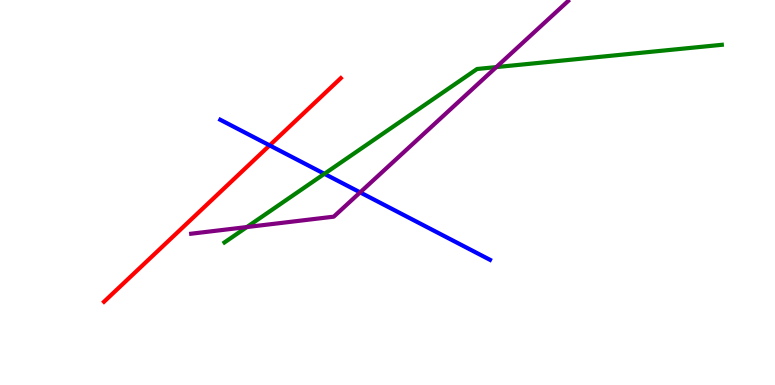[{'lines': ['blue', 'red'], 'intersections': [{'x': 3.48, 'y': 6.22}]}, {'lines': ['green', 'red'], 'intersections': []}, {'lines': ['purple', 'red'], 'intersections': []}, {'lines': ['blue', 'green'], 'intersections': [{'x': 4.19, 'y': 5.49}]}, {'lines': ['blue', 'purple'], 'intersections': [{'x': 4.65, 'y': 5.0}]}, {'lines': ['green', 'purple'], 'intersections': [{'x': 3.19, 'y': 4.1}, {'x': 6.4, 'y': 8.26}]}]